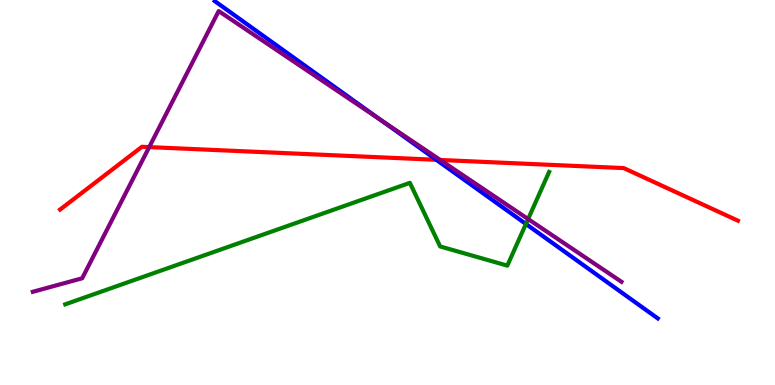[{'lines': ['blue', 'red'], 'intersections': [{'x': 5.63, 'y': 5.85}]}, {'lines': ['green', 'red'], 'intersections': []}, {'lines': ['purple', 'red'], 'intersections': [{'x': 1.93, 'y': 6.18}, {'x': 5.68, 'y': 5.84}]}, {'lines': ['blue', 'green'], 'intersections': [{'x': 6.79, 'y': 4.18}]}, {'lines': ['blue', 'purple'], 'intersections': [{'x': 4.91, 'y': 6.88}]}, {'lines': ['green', 'purple'], 'intersections': [{'x': 6.81, 'y': 4.31}]}]